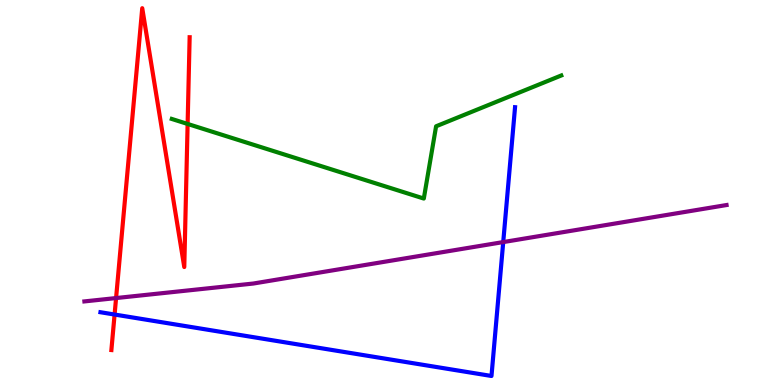[{'lines': ['blue', 'red'], 'intersections': [{'x': 1.48, 'y': 1.83}]}, {'lines': ['green', 'red'], 'intersections': [{'x': 2.42, 'y': 6.78}]}, {'lines': ['purple', 'red'], 'intersections': [{'x': 1.5, 'y': 2.26}]}, {'lines': ['blue', 'green'], 'intersections': []}, {'lines': ['blue', 'purple'], 'intersections': [{'x': 6.49, 'y': 3.71}]}, {'lines': ['green', 'purple'], 'intersections': []}]